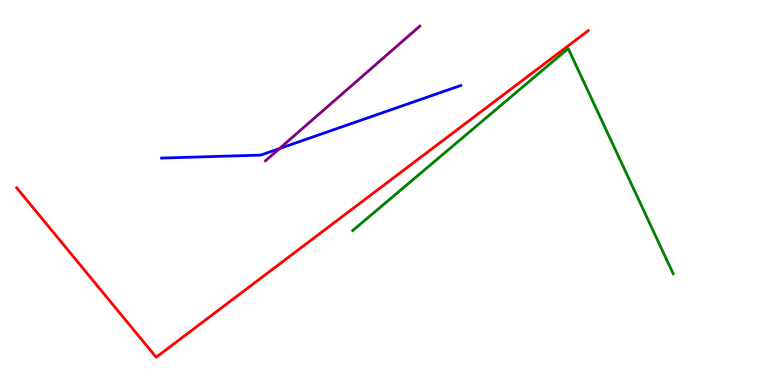[{'lines': ['blue', 'red'], 'intersections': []}, {'lines': ['green', 'red'], 'intersections': []}, {'lines': ['purple', 'red'], 'intersections': []}, {'lines': ['blue', 'green'], 'intersections': []}, {'lines': ['blue', 'purple'], 'intersections': [{'x': 3.61, 'y': 6.14}]}, {'lines': ['green', 'purple'], 'intersections': []}]